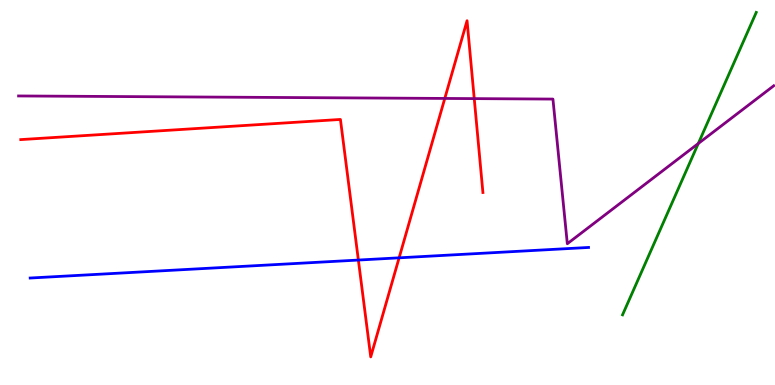[{'lines': ['blue', 'red'], 'intersections': [{'x': 4.62, 'y': 3.25}, {'x': 5.15, 'y': 3.3}]}, {'lines': ['green', 'red'], 'intersections': []}, {'lines': ['purple', 'red'], 'intersections': [{'x': 5.74, 'y': 7.44}, {'x': 6.12, 'y': 7.44}]}, {'lines': ['blue', 'green'], 'intersections': []}, {'lines': ['blue', 'purple'], 'intersections': []}, {'lines': ['green', 'purple'], 'intersections': [{'x': 9.01, 'y': 6.27}]}]